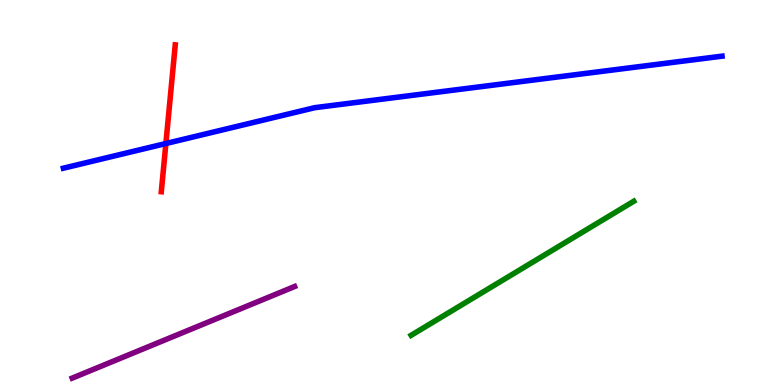[{'lines': ['blue', 'red'], 'intersections': [{'x': 2.14, 'y': 6.27}]}, {'lines': ['green', 'red'], 'intersections': []}, {'lines': ['purple', 'red'], 'intersections': []}, {'lines': ['blue', 'green'], 'intersections': []}, {'lines': ['blue', 'purple'], 'intersections': []}, {'lines': ['green', 'purple'], 'intersections': []}]